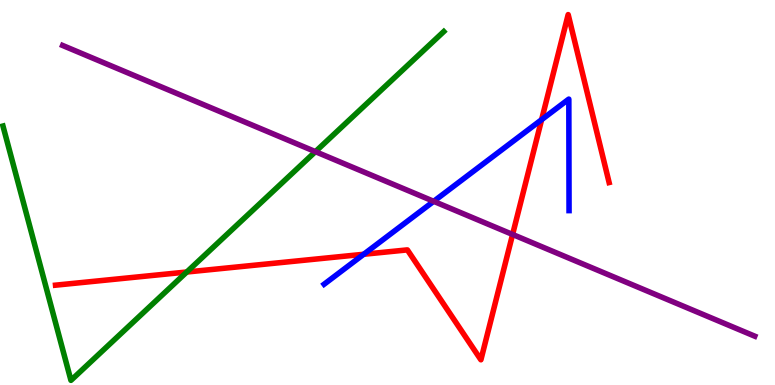[{'lines': ['blue', 'red'], 'intersections': [{'x': 4.69, 'y': 3.4}, {'x': 6.99, 'y': 6.89}]}, {'lines': ['green', 'red'], 'intersections': [{'x': 2.41, 'y': 2.93}]}, {'lines': ['purple', 'red'], 'intersections': [{'x': 6.61, 'y': 3.91}]}, {'lines': ['blue', 'green'], 'intersections': []}, {'lines': ['blue', 'purple'], 'intersections': [{'x': 5.6, 'y': 4.77}]}, {'lines': ['green', 'purple'], 'intersections': [{'x': 4.07, 'y': 6.06}]}]